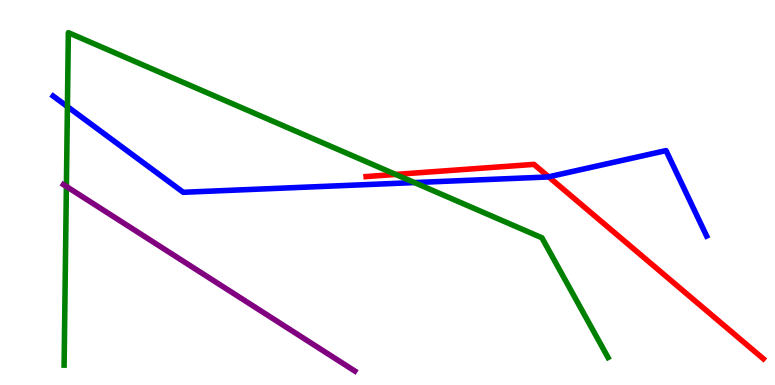[{'lines': ['blue', 'red'], 'intersections': [{'x': 7.08, 'y': 5.41}]}, {'lines': ['green', 'red'], 'intersections': [{'x': 5.11, 'y': 5.47}]}, {'lines': ['purple', 'red'], 'intersections': []}, {'lines': ['blue', 'green'], 'intersections': [{'x': 0.87, 'y': 7.23}, {'x': 5.35, 'y': 5.26}]}, {'lines': ['blue', 'purple'], 'intersections': []}, {'lines': ['green', 'purple'], 'intersections': [{'x': 0.857, 'y': 5.16}]}]